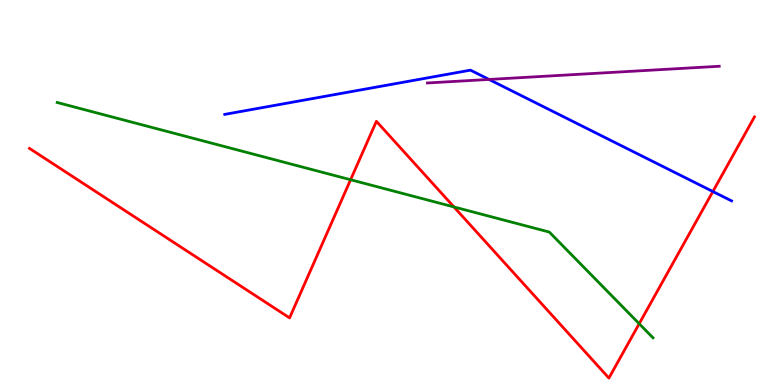[{'lines': ['blue', 'red'], 'intersections': [{'x': 9.2, 'y': 5.03}]}, {'lines': ['green', 'red'], 'intersections': [{'x': 4.52, 'y': 5.33}, {'x': 5.86, 'y': 4.62}, {'x': 8.25, 'y': 1.59}]}, {'lines': ['purple', 'red'], 'intersections': []}, {'lines': ['blue', 'green'], 'intersections': []}, {'lines': ['blue', 'purple'], 'intersections': [{'x': 6.31, 'y': 7.94}]}, {'lines': ['green', 'purple'], 'intersections': []}]